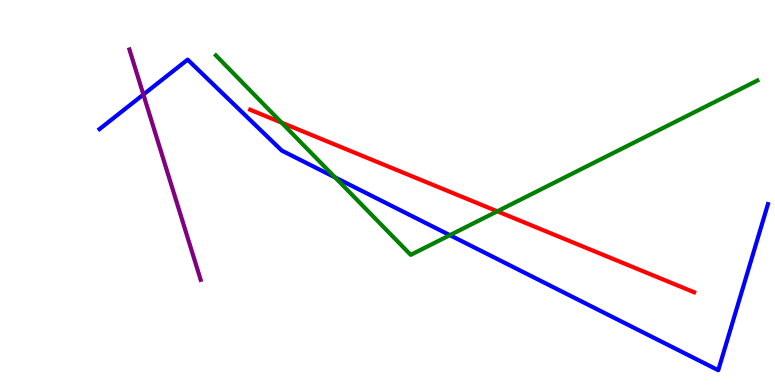[{'lines': ['blue', 'red'], 'intersections': []}, {'lines': ['green', 'red'], 'intersections': [{'x': 3.63, 'y': 6.81}, {'x': 6.42, 'y': 4.51}]}, {'lines': ['purple', 'red'], 'intersections': []}, {'lines': ['blue', 'green'], 'intersections': [{'x': 4.32, 'y': 5.39}, {'x': 5.8, 'y': 3.89}]}, {'lines': ['blue', 'purple'], 'intersections': [{'x': 1.85, 'y': 7.54}]}, {'lines': ['green', 'purple'], 'intersections': []}]